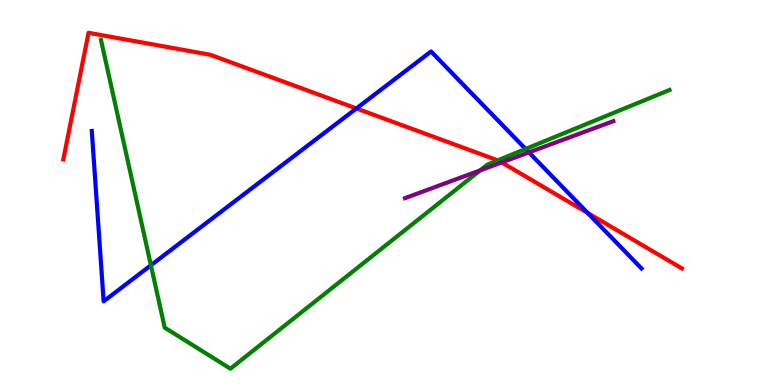[{'lines': ['blue', 'red'], 'intersections': [{'x': 4.6, 'y': 7.18}, {'x': 7.58, 'y': 4.47}]}, {'lines': ['green', 'red'], 'intersections': [{'x': 6.42, 'y': 5.83}]}, {'lines': ['purple', 'red'], 'intersections': [{'x': 6.47, 'y': 5.78}]}, {'lines': ['blue', 'green'], 'intersections': [{'x': 1.95, 'y': 3.11}, {'x': 6.78, 'y': 6.13}]}, {'lines': ['blue', 'purple'], 'intersections': [{'x': 6.82, 'y': 6.04}]}, {'lines': ['green', 'purple'], 'intersections': [{'x': 6.2, 'y': 5.57}]}]